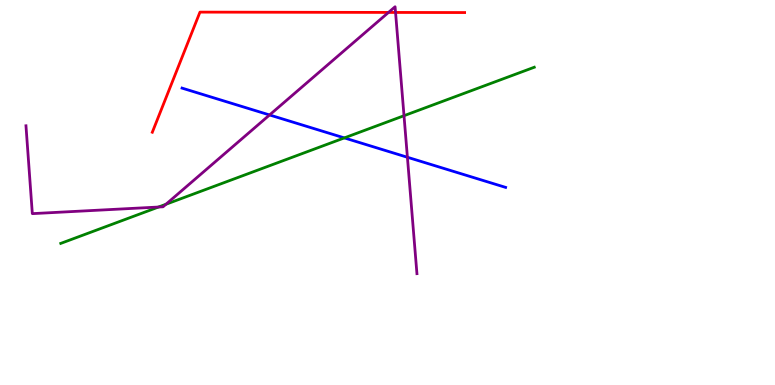[{'lines': ['blue', 'red'], 'intersections': []}, {'lines': ['green', 'red'], 'intersections': []}, {'lines': ['purple', 'red'], 'intersections': [{'x': 5.01, 'y': 9.68}, {'x': 5.1, 'y': 9.68}]}, {'lines': ['blue', 'green'], 'intersections': [{'x': 4.44, 'y': 6.42}]}, {'lines': ['blue', 'purple'], 'intersections': [{'x': 3.48, 'y': 7.01}, {'x': 5.26, 'y': 5.92}]}, {'lines': ['green', 'purple'], 'intersections': [{'x': 2.05, 'y': 4.62}, {'x': 2.14, 'y': 4.69}, {'x': 5.21, 'y': 6.99}]}]